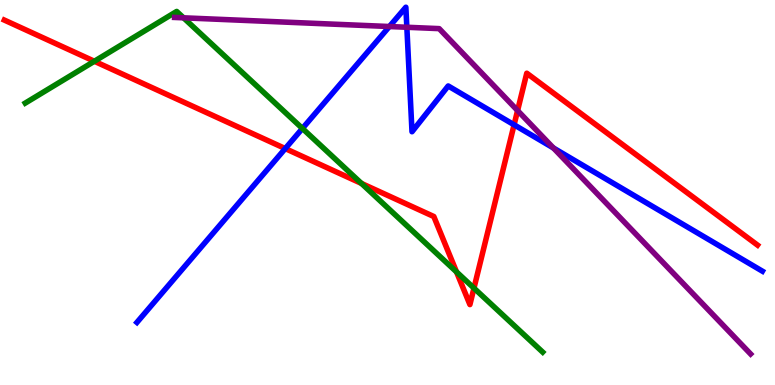[{'lines': ['blue', 'red'], 'intersections': [{'x': 3.68, 'y': 6.14}, {'x': 6.63, 'y': 6.76}]}, {'lines': ['green', 'red'], 'intersections': [{'x': 1.22, 'y': 8.41}, {'x': 4.66, 'y': 5.24}, {'x': 5.89, 'y': 2.94}, {'x': 6.12, 'y': 2.52}]}, {'lines': ['purple', 'red'], 'intersections': [{'x': 6.68, 'y': 7.13}]}, {'lines': ['blue', 'green'], 'intersections': [{'x': 3.9, 'y': 6.66}]}, {'lines': ['blue', 'purple'], 'intersections': [{'x': 5.02, 'y': 9.31}, {'x': 5.25, 'y': 9.29}, {'x': 7.14, 'y': 6.16}]}, {'lines': ['green', 'purple'], 'intersections': [{'x': 2.37, 'y': 9.54}]}]